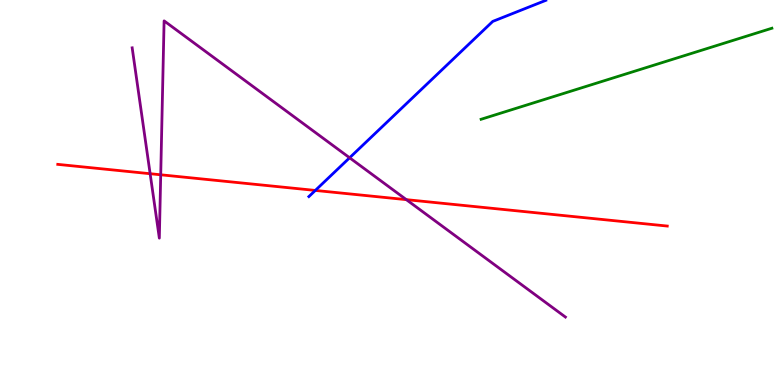[{'lines': ['blue', 'red'], 'intersections': [{'x': 4.07, 'y': 5.05}]}, {'lines': ['green', 'red'], 'intersections': []}, {'lines': ['purple', 'red'], 'intersections': [{'x': 1.94, 'y': 5.49}, {'x': 2.07, 'y': 5.46}, {'x': 5.24, 'y': 4.81}]}, {'lines': ['blue', 'green'], 'intersections': []}, {'lines': ['blue', 'purple'], 'intersections': [{'x': 4.51, 'y': 5.9}]}, {'lines': ['green', 'purple'], 'intersections': []}]